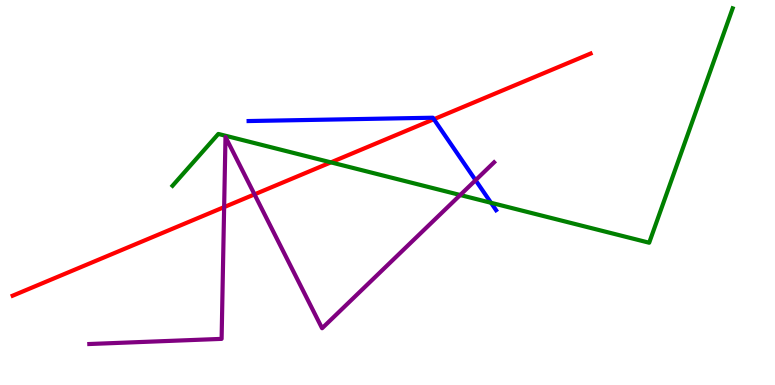[{'lines': ['blue', 'red'], 'intersections': [{'x': 5.6, 'y': 6.9}]}, {'lines': ['green', 'red'], 'intersections': [{'x': 4.27, 'y': 5.78}]}, {'lines': ['purple', 'red'], 'intersections': [{'x': 2.89, 'y': 4.62}, {'x': 3.28, 'y': 4.95}]}, {'lines': ['blue', 'green'], 'intersections': [{'x': 6.34, 'y': 4.73}]}, {'lines': ['blue', 'purple'], 'intersections': [{'x': 6.14, 'y': 5.32}]}, {'lines': ['green', 'purple'], 'intersections': [{'x': 5.94, 'y': 4.93}]}]